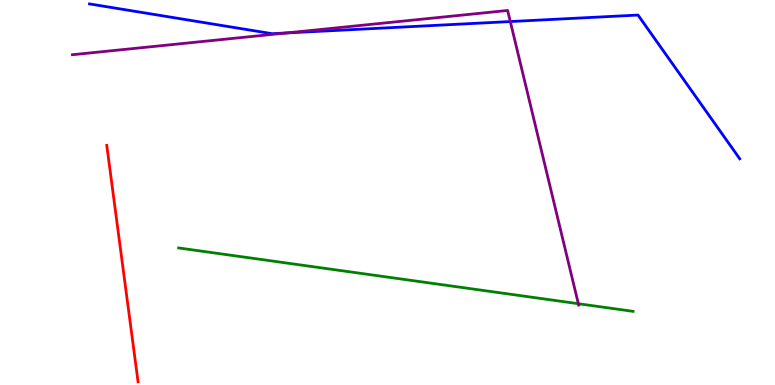[{'lines': ['blue', 'red'], 'intersections': []}, {'lines': ['green', 'red'], 'intersections': []}, {'lines': ['purple', 'red'], 'intersections': []}, {'lines': ['blue', 'green'], 'intersections': []}, {'lines': ['blue', 'purple'], 'intersections': [{'x': 3.7, 'y': 9.14}, {'x': 6.58, 'y': 9.44}]}, {'lines': ['green', 'purple'], 'intersections': [{'x': 7.46, 'y': 2.11}]}]